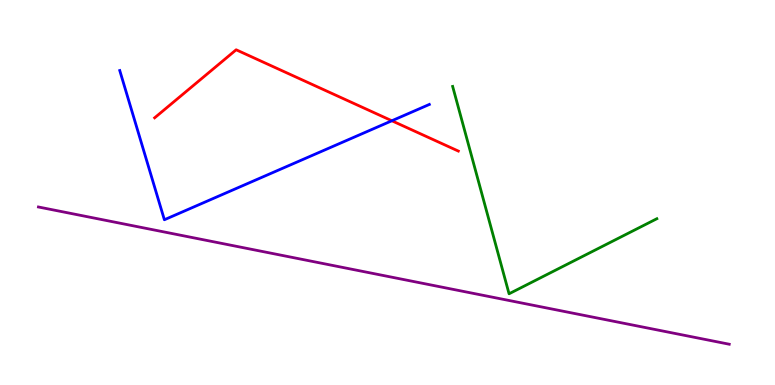[{'lines': ['blue', 'red'], 'intersections': [{'x': 5.06, 'y': 6.86}]}, {'lines': ['green', 'red'], 'intersections': []}, {'lines': ['purple', 'red'], 'intersections': []}, {'lines': ['blue', 'green'], 'intersections': []}, {'lines': ['blue', 'purple'], 'intersections': []}, {'lines': ['green', 'purple'], 'intersections': []}]